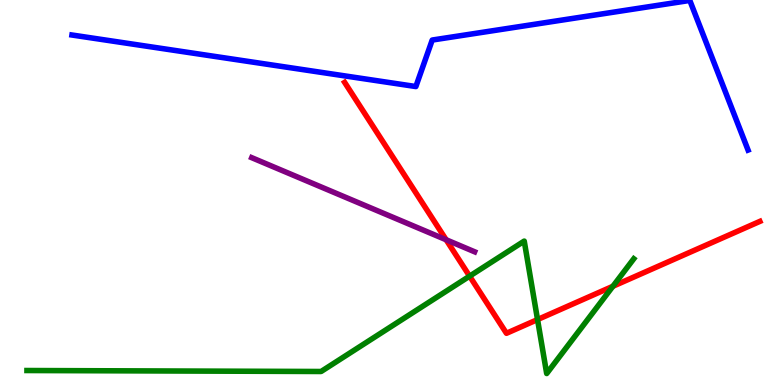[{'lines': ['blue', 'red'], 'intersections': []}, {'lines': ['green', 'red'], 'intersections': [{'x': 6.06, 'y': 2.83}, {'x': 6.94, 'y': 1.7}, {'x': 7.91, 'y': 2.56}]}, {'lines': ['purple', 'red'], 'intersections': [{'x': 5.76, 'y': 3.77}]}, {'lines': ['blue', 'green'], 'intersections': []}, {'lines': ['blue', 'purple'], 'intersections': []}, {'lines': ['green', 'purple'], 'intersections': []}]